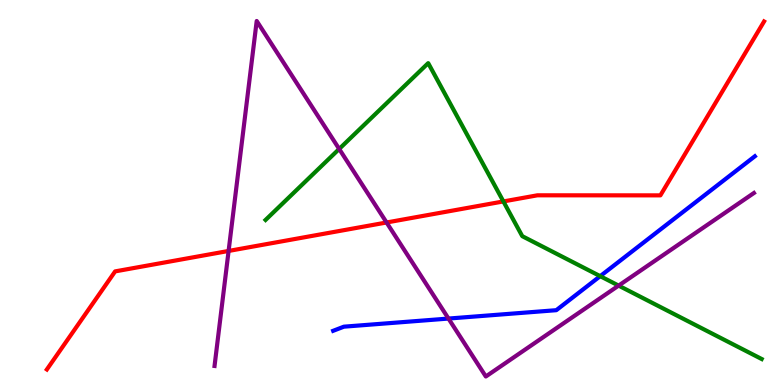[{'lines': ['blue', 'red'], 'intersections': []}, {'lines': ['green', 'red'], 'intersections': [{'x': 6.5, 'y': 4.77}]}, {'lines': ['purple', 'red'], 'intersections': [{'x': 2.95, 'y': 3.48}, {'x': 4.99, 'y': 4.22}]}, {'lines': ['blue', 'green'], 'intersections': [{'x': 7.74, 'y': 2.83}]}, {'lines': ['blue', 'purple'], 'intersections': [{'x': 5.79, 'y': 1.73}]}, {'lines': ['green', 'purple'], 'intersections': [{'x': 4.38, 'y': 6.13}, {'x': 7.98, 'y': 2.58}]}]